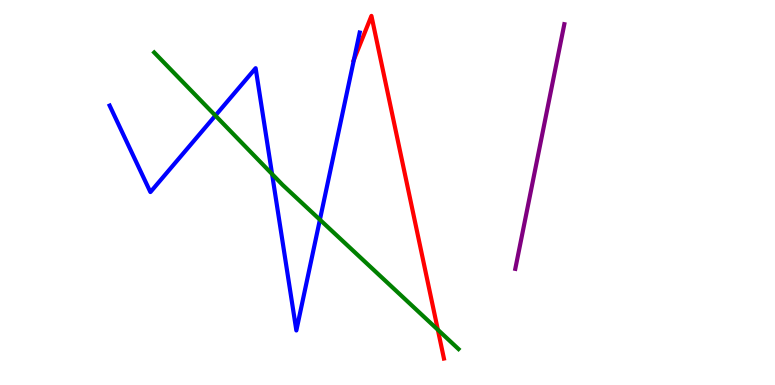[{'lines': ['blue', 'red'], 'intersections': [{'x': 4.57, 'y': 8.45}]}, {'lines': ['green', 'red'], 'intersections': [{'x': 5.65, 'y': 1.43}]}, {'lines': ['purple', 'red'], 'intersections': []}, {'lines': ['blue', 'green'], 'intersections': [{'x': 2.78, 'y': 7.0}, {'x': 3.51, 'y': 5.48}, {'x': 4.13, 'y': 4.29}]}, {'lines': ['blue', 'purple'], 'intersections': []}, {'lines': ['green', 'purple'], 'intersections': []}]